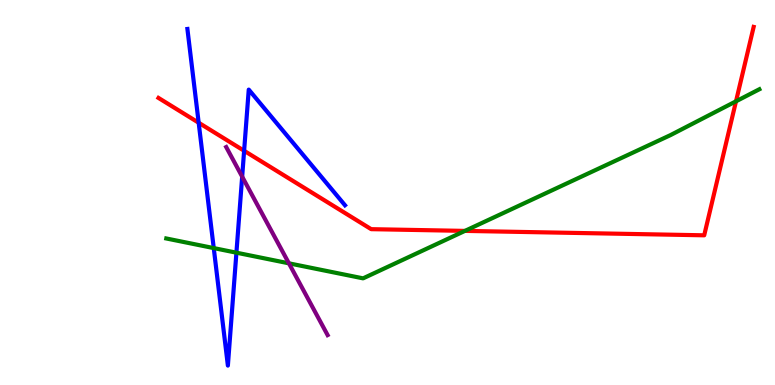[{'lines': ['blue', 'red'], 'intersections': [{'x': 2.56, 'y': 6.81}, {'x': 3.15, 'y': 6.08}]}, {'lines': ['green', 'red'], 'intersections': [{'x': 6.0, 'y': 4.0}, {'x': 9.5, 'y': 7.37}]}, {'lines': ['purple', 'red'], 'intersections': []}, {'lines': ['blue', 'green'], 'intersections': [{'x': 2.76, 'y': 3.56}, {'x': 3.05, 'y': 3.44}]}, {'lines': ['blue', 'purple'], 'intersections': [{'x': 3.12, 'y': 5.41}]}, {'lines': ['green', 'purple'], 'intersections': [{'x': 3.73, 'y': 3.16}]}]